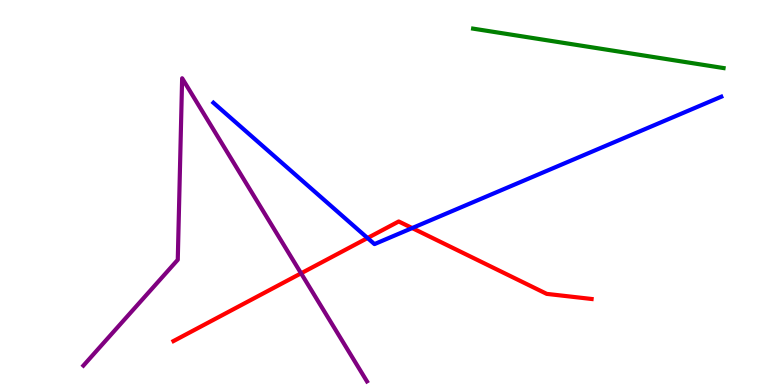[{'lines': ['blue', 'red'], 'intersections': [{'x': 4.74, 'y': 3.82}, {'x': 5.32, 'y': 4.08}]}, {'lines': ['green', 'red'], 'intersections': []}, {'lines': ['purple', 'red'], 'intersections': [{'x': 3.88, 'y': 2.9}]}, {'lines': ['blue', 'green'], 'intersections': []}, {'lines': ['blue', 'purple'], 'intersections': []}, {'lines': ['green', 'purple'], 'intersections': []}]